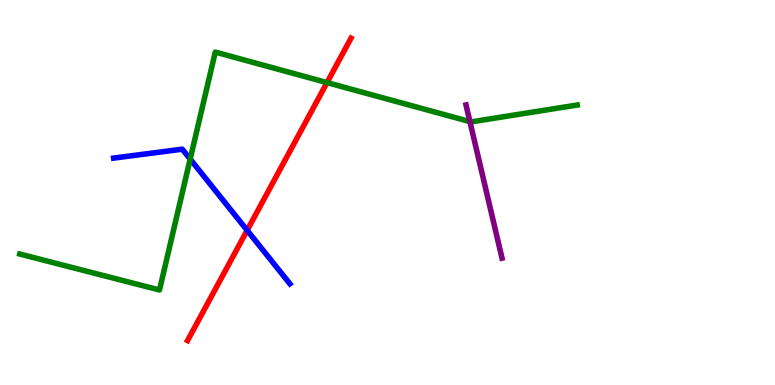[{'lines': ['blue', 'red'], 'intersections': [{'x': 3.19, 'y': 4.02}]}, {'lines': ['green', 'red'], 'intersections': [{'x': 4.22, 'y': 7.85}]}, {'lines': ['purple', 'red'], 'intersections': []}, {'lines': ['blue', 'green'], 'intersections': [{'x': 2.45, 'y': 5.87}]}, {'lines': ['blue', 'purple'], 'intersections': []}, {'lines': ['green', 'purple'], 'intersections': [{'x': 6.06, 'y': 6.84}]}]